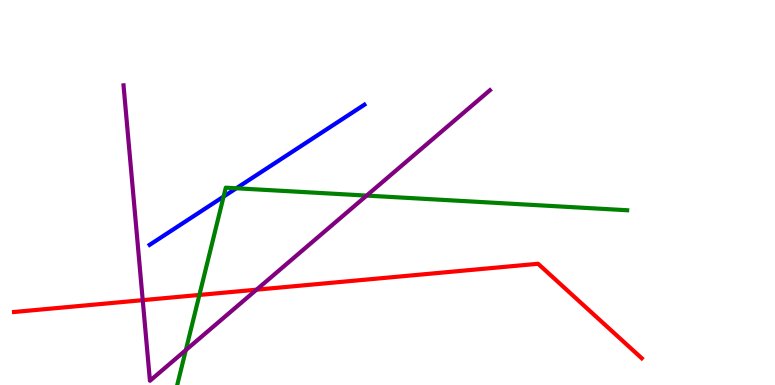[{'lines': ['blue', 'red'], 'intersections': []}, {'lines': ['green', 'red'], 'intersections': [{'x': 2.57, 'y': 2.34}]}, {'lines': ['purple', 'red'], 'intersections': [{'x': 1.84, 'y': 2.2}, {'x': 3.31, 'y': 2.48}]}, {'lines': ['blue', 'green'], 'intersections': [{'x': 2.89, 'y': 4.89}, {'x': 3.05, 'y': 5.11}]}, {'lines': ['blue', 'purple'], 'intersections': []}, {'lines': ['green', 'purple'], 'intersections': [{'x': 2.4, 'y': 0.906}, {'x': 4.73, 'y': 4.92}]}]